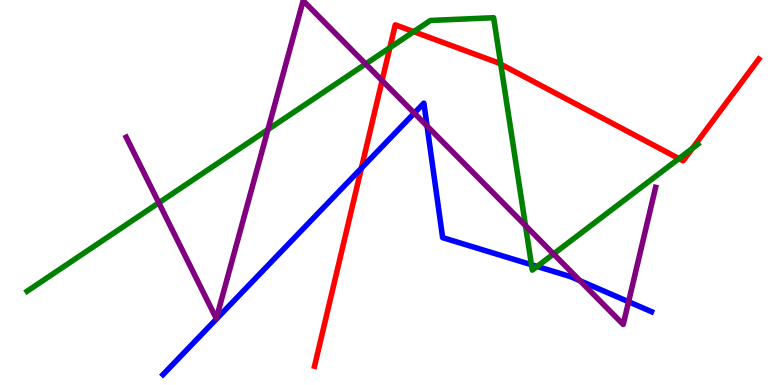[{'lines': ['blue', 'red'], 'intersections': [{'x': 4.66, 'y': 5.63}]}, {'lines': ['green', 'red'], 'intersections': [{'x': 5.03, 'y': 8.76}, {'x': 5.34, 'y': 9.18}, {'x': 6.46, 'y': 8.33}, {'x': 8.76, 'y': 5.88}, {'x': 8.93, 'y': 6.15}]}, {'lines': ['purple', 'red'], 'intersections': [{'x': 4.93, 'y': 7.91}]}, {'lines': ['blue', 'green'], 'intersections': [{'x': 6.86, 'y': 3.12}, {'x': 6.93, 'y': 3.08}]}, {'lines': ['blue', 'purple'], 'intersections': [{'x': 5.35, 'y': 7.06}, {'x': 5.51, 'y': 6.73}, {'x': 7.48, 'y': 2.71}, {'x': 8.11, 'y': 2.16}]}, {'lines': ['green', 'purple'], 'intersections': [{'x': 2.05, 'y': 4.73}, {'x': 3.46, 'y': 6.64}, {'x': 4.72, 'y': 8.34}, {'x': 6.78, 'y': 4.14}, {'x': 7.14, 'y': 3.4}]}]